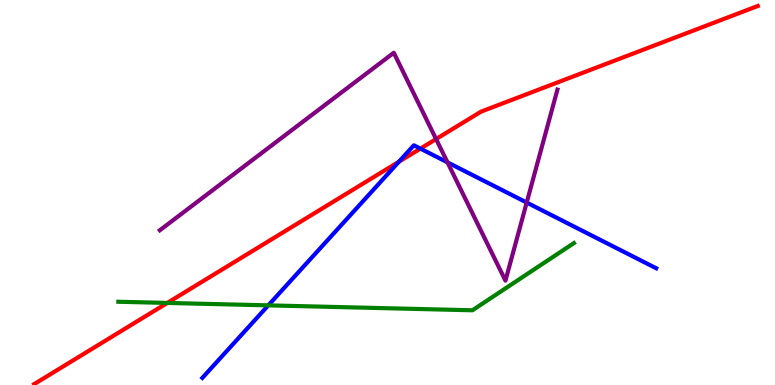[{'lines': ['blue', 'red'], 'intersections': [{'x': 5.15, 'y': 5.8}, {'x': 5.42, 'y': 6.14}]}, {'lines': ['green', 'red'], 'intersections': [{'x': 2.16, 'y': 2.13}]}, {'lines': ['purple', 'red'], 'intersections': [{'x': 5.63, 'y': 6.39}]}, {'lines': ['blue', 'green'], 'intersections': [{'x': 3.46, 'y': 2.07}]}, {'lines': ['blue', 'purple'], 'intersections': [{'x': 5.77, 'y': 5.78}, {'x': 6.8, 'y': 4.74}]}, {'lines': ['green', 'purple'], 'intersections': []}]